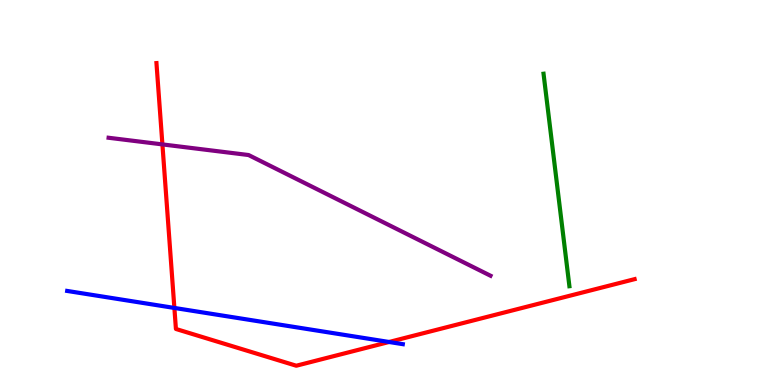[{'lines': ['blue', 'red'], 'intersections': [{'x': 2.25, 'y': 2.0}, {'x': 5.02, 'y': 1.12}]}, {'lines': ['green', 'red'], 'intersections': []}, {'lines': ['purple', 'red'], 'intersections': [{'x': 2.1, 'y': 6.25}]}, {'lines': ['blue', 'green'], 'intersections': []}, {'lines': ['blue', 'purple'], 'intersections': []}, {'lines': ['green', 'purple'], 'intersections': []}]